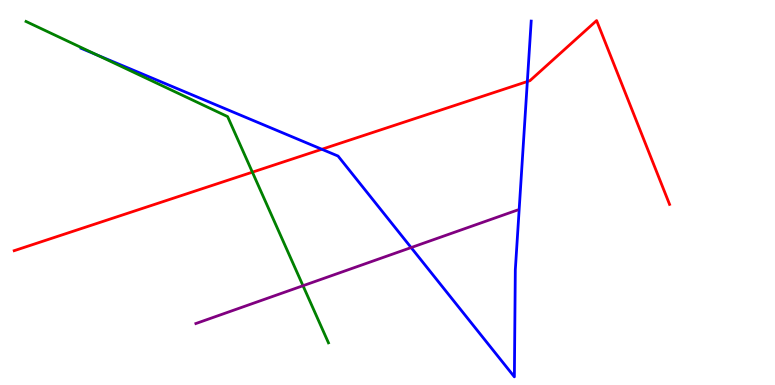[{'lines': ['blue', 'red'], 'intersections': [{'x': 4.15, 'y': 6.12}, {'x': 6.8, 'y': 7.88}]}, {'lines': ['green', 'red'], 'intersections': [{'x': 3.26, 'y': 5.53}]}, {'lines': ['purple', 'red'], 'intersections': []}, {'lines': ['blue', 'green'], 'intersections': [{'x': 1.25, 'y': 8.57}]}, {'lines': ['blue', 'purple'], 'intersections': [{'x': 5.3, 'y': 3.57}]}, {'lines': ['green', 'purple'], 'intersections': [{'x': 3.91, 'y': 2.58}]}]